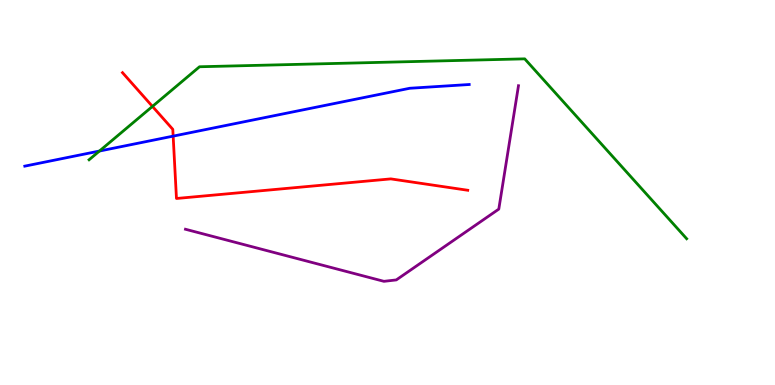[{'lines': ['blue', 'red'], 'intersections': [{'x': 2.23, 'y': 6.46}]}, {'lines': ['green', 'red'], 'intersections': [{'x': 1.97, 'y': 7.24}]}, {'lines': ['purple', 'red'], 'intersections': []}, {'lines': ['blue', 'green'], 'intersections': [{'x': 1.28, 'y': 6.08}]}, {'lines': ['blue', 'purple'], 'intersections': []}, {'lines': ['green', 'purple'], 'intersections': []}]